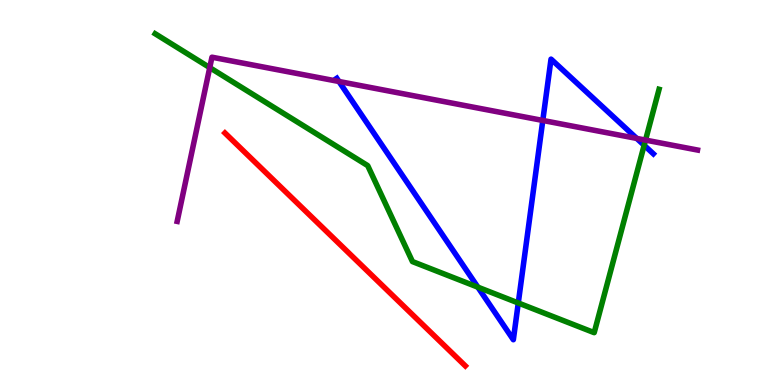[{'lines': ['blue', 'red'], 'intersections': []}, {'lines': ['green', 'red'], 'intersections': []}, {'lines': ['purple', 'red'], 'intersections': []}, {'lines': ['blue', 'green'], 'intersections': [{'x': 6.17, 'y': 2.54}, {'x': 6.69, 'y': 2.13}, {'x': 8.31, 'y': 6.23}]}, {'lines': ['blue', 'purple'], 'intersections': [{'x': 4.37, 'y': 7.88}, {'x': 7.0, 'y': 6.87}, {'x': 8.22, 'y': 6.4}]}, {'lines': ['green', 'purple'], 'intersections': [{'x': 2.71, 'y': 8.24}, {'x': 8.33, 'y': 6.36}]}]